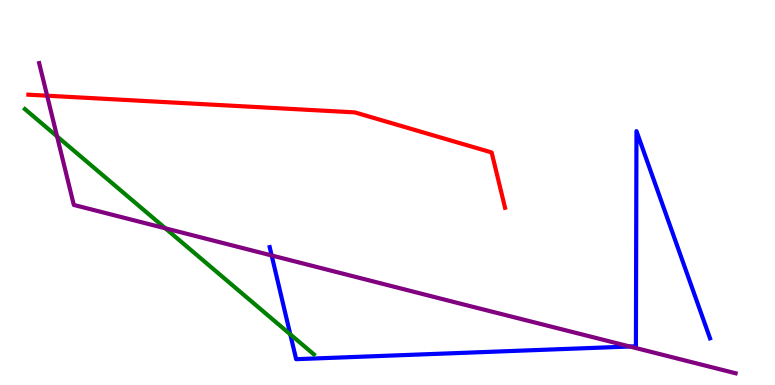[{'lines': ['blue', 'red'], 'intersections': []}, {'lines': ['green', 'red'], 'intersections': []}, {'lines': ['purple', 'red'], 'intersections': [{'x': 0.608, 'y': 7.51}]}, {'lines': ['blue', 'green'], 'intersections': [{'x': 3.75, 'y': 1.32}]}, {'lines': ['blue', 'purple'], 'intersections': [{'x': 3.51, 'y': 3.36}, {'x': 8.13, 'y': 1.0}]}, {'lines': ['green', 'purple'], 'intersections': [{'x': 0.736, 'y': 6.46}, {'x': 2.13, 'y': 4.07}]}]